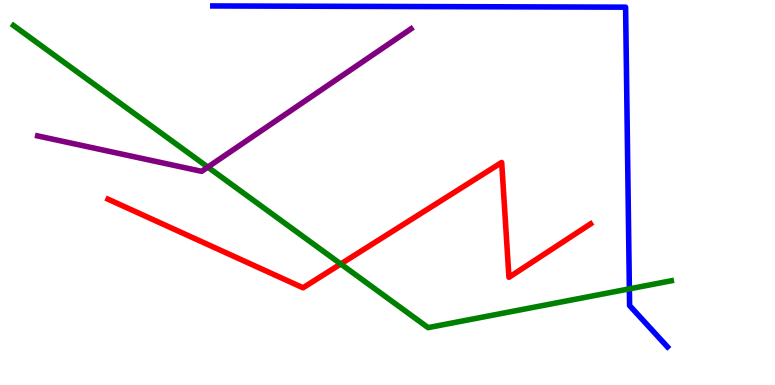[{'lines': ['blue', 'red'], 'intersections': []}, {'lines': ['green', 'red'], 'intersections': [{'x': 4.4, 'y': 3.14}]}, {'lines': ['purple', 'red'], 'intersections': []}, {'lines': ['blue', 'green'], 'intersections': [{'x': 8.12, 'y': 2.5}]}, {'lines': ['blue', 'purple'], 'intersections': []}, {'lines': ['green', 'purple'], 'intersections': [{'x': 2.68, 'y': 5.66}]}]